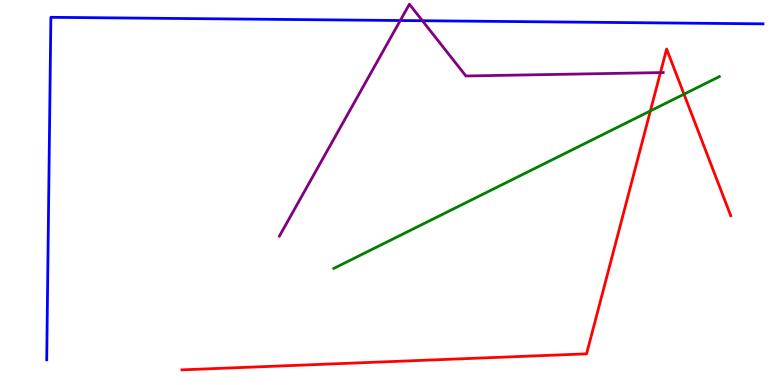[{'lines': ['blue', 'red'], 'intersections': []}, {'lines': ['green', 'red'], 'intersections': [{'x': 8.39, 'y': 7.12}, {'x': 8.83, 'y': 7.55}]}, {'lines': ['purple', 'red'], 'intersections': [{'x': 8.52, 'y': 8.11}]}, {'lines': ['blue', 'green'], 'intersections': []}, {'lines': ['blue', 'purple'], 'intersections': [{'x': 5.16, 'y': 9.47}, {'x': 5.45, 'y': 9.46}]}, {'lines': ['green', 'purple'], 'intersections': []}]